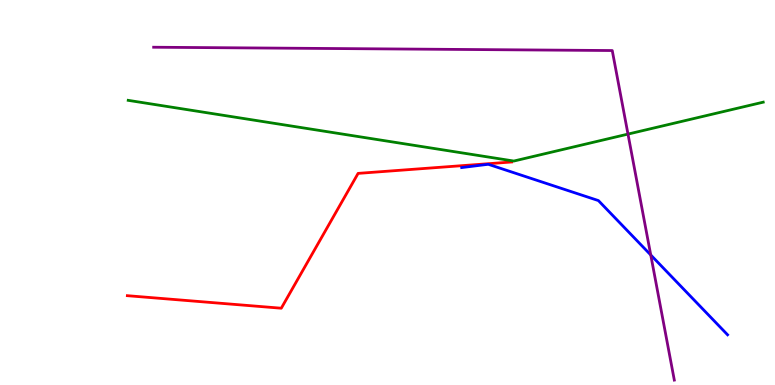[{'lines': ['blue', 'red'], 'intersections': []}, {'lines': ['green', 'red'], 'intersections': []}, {'lines': ['purple', 'red'], 'intersections': []}, {'lines': ['blue', 'green'], 'intersections': []}, {'lines': ['blue', 'purple'], 'intersections': [{'x': 8.4, 'y': 3.38}]}, {'lines': ['green', 'purple'], 'intersections': [{'x': 8.1, 'y': 6.52}]}]